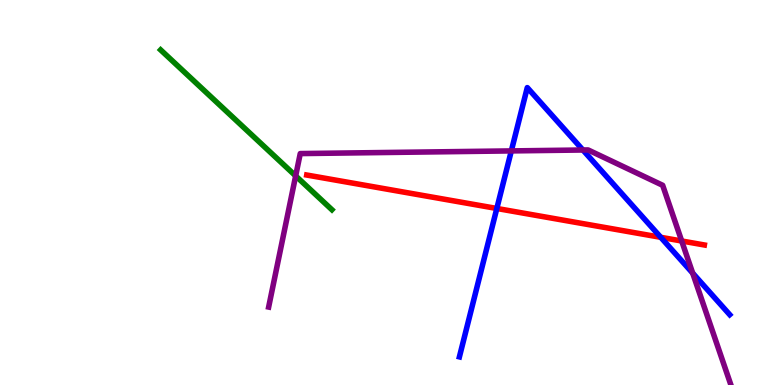[{'lines': ['blue', 'red'], 'intersections': [{'x': 6.41, 'y': 4.59}, {'x': 8.53, 'y': 3.84}]}, {'lines': ['green', 'red'], 'intersections': []}, {'lines': ['purple', 'red'], 'intersections': [{'x': 8.8, 'y': 3.74}]}, {'lines': ['blue', 'green'], 'intersections': []}, {'lines': ['blue', 'purple'], 'intersections': [{'x': 6.6, 'y': 6.08}, {'x': 7.52, 'y': 6.1}, {'x': 8.94, 'y': 2.91}]}, {'lines': ['green', 'purple'], 'intersections': [{'x': 3.82, 'y': 5.43}]}]